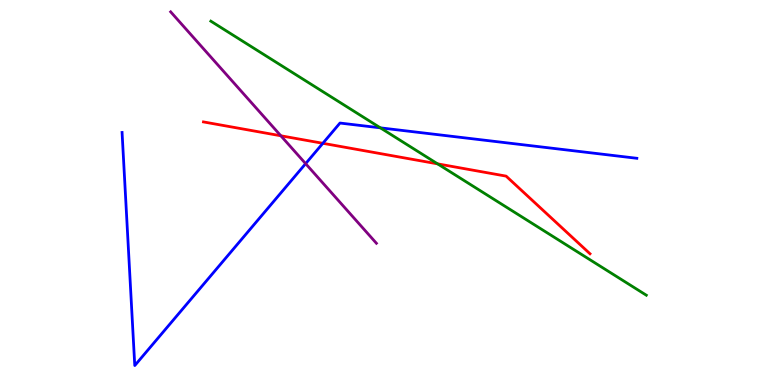[{'lines': ['blue', 'red'], 'intersections': [{'x': 4.17, 'y': 6.28}]}, {'lines': ['green', 'red'], 'intersections': [{'x': 5.65, 'y': 5.74}]}, {'lines': ['purple', 'red'], 'intersections': [{'x': 3.62, 'y': 6.47}]}, {'lines': ['blue', 'green'], 'intersections': [{'x': 4.91, 'y': 6.68}]}, {'lines': ['blue', 'purple'], 'intersections': [{'x': 3.94, 'y': 5.75}]}, {'lines': ['green', 'purple'], 'intersections': []}]